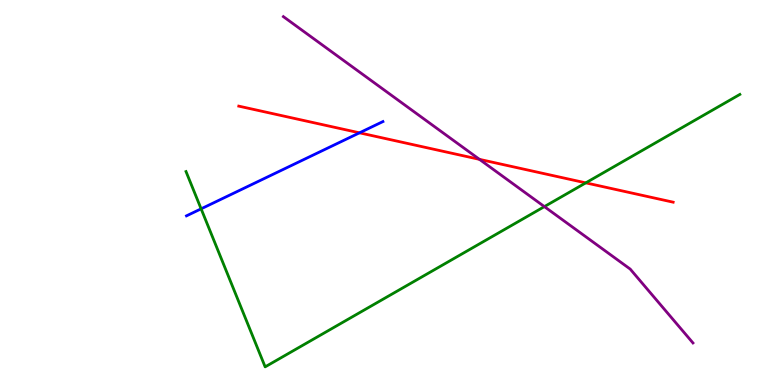[{'lines': ['blue', 'red'], 'intersections': [{'x': 4.64, 'y': 6.55}]}, {'lines': ['green', 'red'], 'intersections': [{'x': 7.56, 'y': 5.25}]}, {'lines': ['purple', 'red'], 'intersections': [{'x': 6.19, 'y': 5.86}]}, {'lines': ['blue', 'green'], 'intersections': [{'x': 2.6, 'y': 4.58}]}, {'lines': ['blue', 'purple'], 'intersections': []}, {'lines': ['green', 'purple'], 'intersections': [{'x': 7.02, 'y': 4.63}]}]